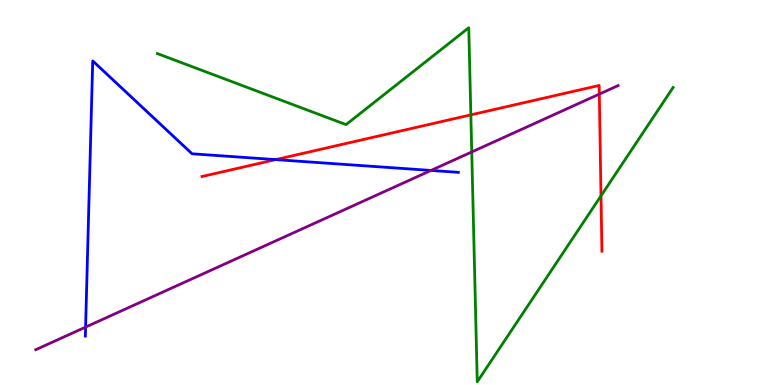[{'lines': ['blue', 'red'], 'intersections': [{'x': 3.56, 'y': 5.85}]}, {'lines': ['green', 'red'], 'intersections': [{'x': 6.08, 'y': 7.02}, {'x': 7.75, 'y': 4.91}]}, {'lines': ['purple', 'red'], 'intersections': [{'x': 7.73, 'y': 7.56}]}, {'lines': ['blue', 'green'], 'intersections': []}, {'lines': ['blue', 'purple'], 'intersections': [{'x': 1.1, 'y': 1.5}, {'x': 5.56, 'y': 5.57}]}, {'lines': ['green', 'purple'], 'intersections': [{'x': 6.09, 'y': 6.05}]}]